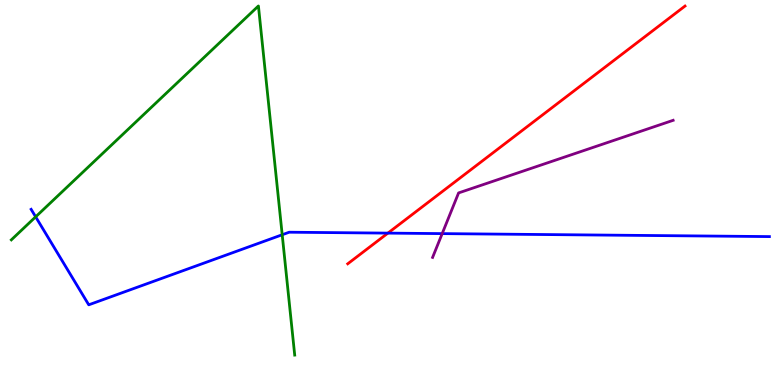[{'lines': ['blue', 'red'], 'intersections': [{'x': 5.01, 'y': 3.95}]}, {'lines': ['green', 'red'], 'intersections': []}, {'lines': ['purple', 'red'], 'intersections': []}, {'lines': ['blue', 'green'], 'intersections': [{'x': 0.46, 'y': 4.37}, {'x': 3.64, 'y': 3.9}]}, {'lines': ['blue', 'purple'], 'intersections': [{'x': 5.71, 'y': 3.93}]}, {'lines': ['green', 'purple'], 'intersections': []}]